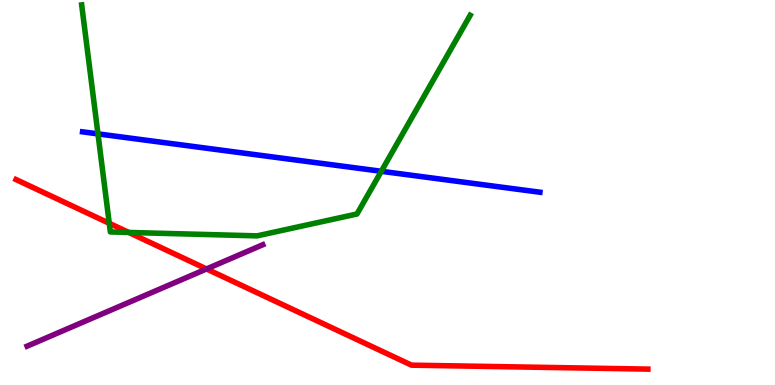[{'lines': ['blue', 'red'], 'intersections': []}, {'lines': ['green', 'red'], 'intersections': [{'x': 1.41, 'y': 4.2}, {'x': 1.66, 'y': 3.96}]}, {'lines': ['purple', 'red'], 'intersections': [{'x': 2.66, 'y': 3.01}]}, {'lines': ['blue', 'green'], 'intersections': [{'x': 1.26, 'y': 6.52}, {'x': 4.92, 'y': 5.55}]}, {'lines': ['blue', 'purple'], 'intersections': []}, {'lines': ['green', 'purple'], 'intersections': []}]